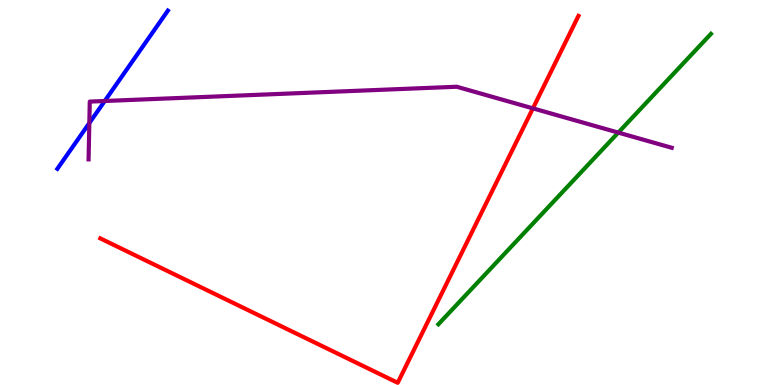[{'lines': ['blue', 'red'], 'intersections': []}, {'lines': ['green', 'red'], 'intersections': []}, {'lines': ['purple', 'red'], 'intersections': [{'x': 6.88, 'y': 7.19}]}, {'lines': ['blue', 'green'], 'intersections': []}, {'lines': ['blue', 'purple'], 'intersections': [{'x': 1.15, 'y': 6.8}, {'x': 1.35, 'y': 7.38}]}, {'lines': ['green', 'purple'], 'intersections': [{'x': 7.98, 'y': 6.56}]}]